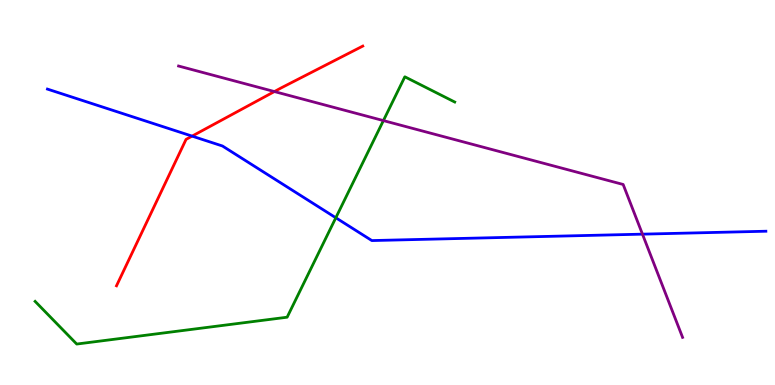[{'lines': ['blue', 'red'], 'intersections': [{'x': 2.48, 'y': 6.46}]}, {'lines': ['green', 'red'], 'intersections': []}, {'lines': ['purple', 'red'], 'intersections': [{'x': 3.54, 'y': 7.62}]}, {'lines': ['blue', 'green'], 'intersections': [{'x': 4.33, 'y': 4.34}]}, {'lines': ['blue', 'purple'], 'intersections': [{'x': 8.29, 'y': 3.92}]}, {'lines': ['green', 'purple'], 'intersections': [{'x': 4.95, 'y': 6.87}]}]